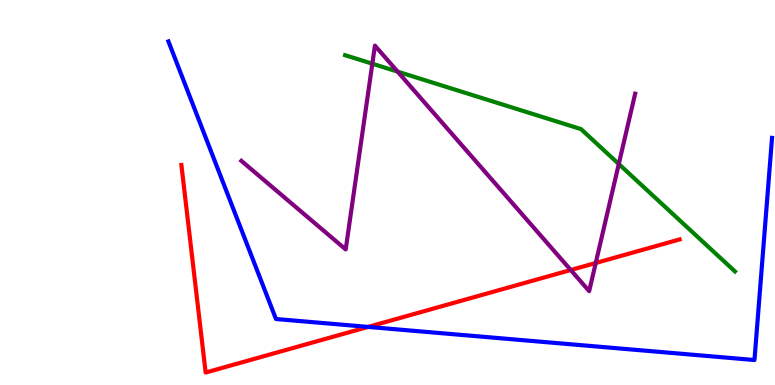[{'lines': ['blue', 'red'], 'intersections': [{'x': 4.75, 'y': 1.51}]}, {'lines': ['green', 'red'], 'intersections': []}, {'lines': ['purple', 'red'], 'intersections': [{'x': 7.36, 'y': 2.99}, {'x': 7.69, 'y': 3.17}]}, {'lines': ['blue', 'green'], 'intersections': []}, {'lines': ['blue', 'purple'], 'intersections': []}, {'lines': ['green', 'purple'], 'intersections': [{'x': 4.8, 'y': 8.35}, {'x': 5.13, 'y': 8.14}, {'x': 7.98, 'y': 5.74}]}]